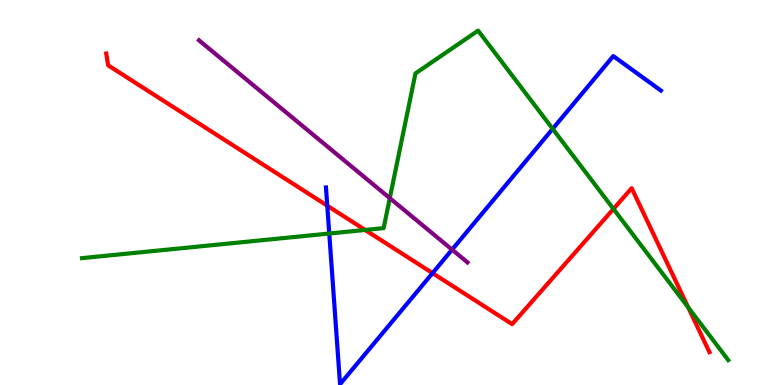[{'lines': ['blue', 'red'], 'intersections': [{'x': 4.22, 'y': 4.66}, {'x': 5.58, 'y': 2.91}]}, {'lines': ['green', 'red'], 'intersections': [{'x': 4.71, 'y': 4.03}, {'x': 7.92, 'y': 4.57}, {'x': 8.88, 'y': 2.02}]}, {'lines': ['purple', 'red'], 'intersections': []}, {'lines': ['blue', 'green'], 'intersections': [{'x': 4.25, 'y': 3.93}, {'x': 7.13, 'y': 6.65}]}, {'lines': ['blue', 'purple'], 'intersections': [{'x': 5.83, 'y': 3.52}]}, {'lines': ['green', 'purple'], 'intersections': [{'x': 5.03, 'y': 4.85}]}]